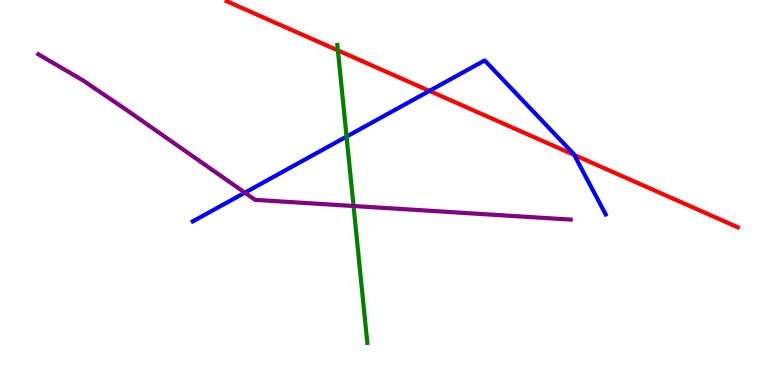[{'lines': ['blue', 'red'], 'intersections': [{'x': 5.54, 'y': 7.64}, {'x': 7.41, 'y': 5.98}]}, {'lines': ['green', 'red'], 'intersections': [{'x': 4.36, 'y': 8.69}]}, {'lines': ['purple', 'red'], 'intersections': []}, {'lines': ['blue', 'green'], 'intersections': [{'x': 4.47, 'y': 6.45}]}, {'lines': ['blue', 'purple'], 'intersections': [{'x': 3.16, 'y': 5.0}]}, {'lines': ['green', 'purple'], 'intersections': [{'x': 4.56, 'y': 4.65}]}]